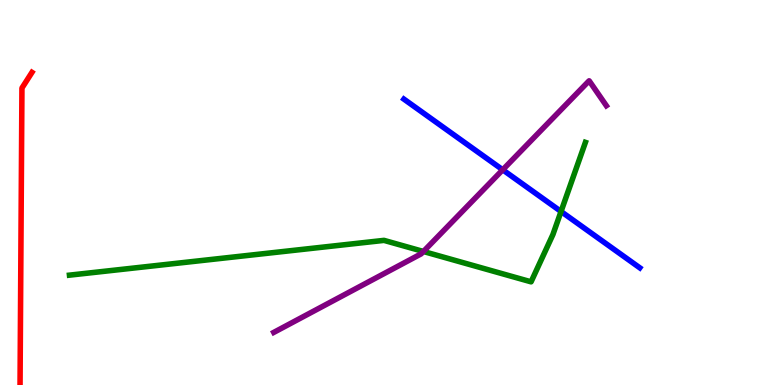[{'lines': ['blue', 'red'], 'intersections': []}, {'lines': ['green', 'red'], 'intersections': []}, {'lines': ['purple', 'red'], 'intersections': []}, {'lines': ['blue', 'green'], 'intersections': [{'x': 7.24, 'y': 4.51}]}, {'lines': ['blue', 'purple'], 'intersections': [{'x': 6.49, 'y': 5.59}]}, {'lines': ['green', 'purple'], 'intersections': [{'x': 5.46, 'y': 3.47}]}]